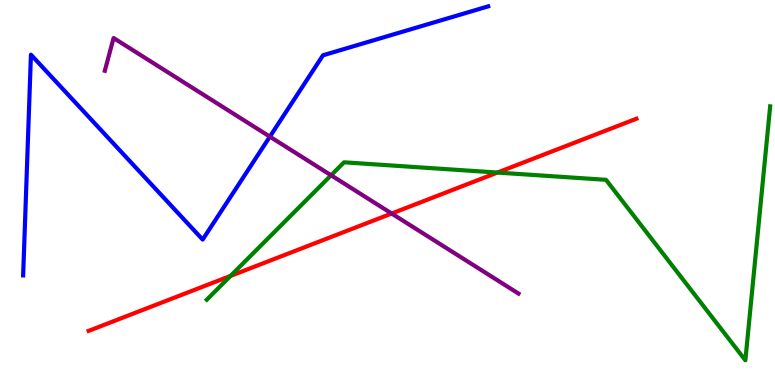[{'lines': ['blue', 'red'], 'intersections': []}, {'lines': ['green', 'red'], 'intersections': [{'x': 2.97, 'y': 2.83}, {'x': 6.42, 'y': 5.52}]}, {'lines': ['purple', 'red'], 'intersections': [{'x': 5.05, 'y': 4.45}]}, {'lines': ['blue', 'green'], 'intersections': []}, {'lines': ['blue', 'purple'], 'intersections': [{'x': 3.48, 'y': 6.45}]}, {'lines': ['green', 'purple'], 'intersections': [{'x': 4.27, 'y': 5.45}]}]